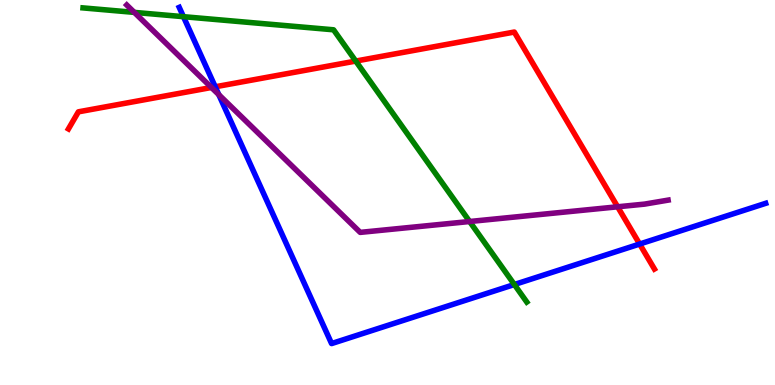[{'lines': ['blue', 'red'], 'intersections': [{'x': 2.78, 'y': 7.75}, {'x': 8.25, 'y': 3.66}]}, {'lines': ['green', 'red'], 'intersections': [{'x': 4.59, 'y': 8.41}]}, {'lines': ['purple', 'red'], 'intersections': [{'x': 2.73, 'y': 7.73}, {'x': 7.97, 'y': 4.63}]}, {'lines': ['blue', 'green'], 'intersections': [{'x': 2.37, 'y': 9.57}, {'x': 6.64, 'y': 2.61}]}, {'lines': ['blue', 'purple'], 'intersections': [{'x': 2.82, 'y': 7.54}]}, {'lines': ['green', 'purple'], 'intersections': [{'x': 1.73, 'y': 9.68}, {'x': 6.06, 'y': 4.25}]}]